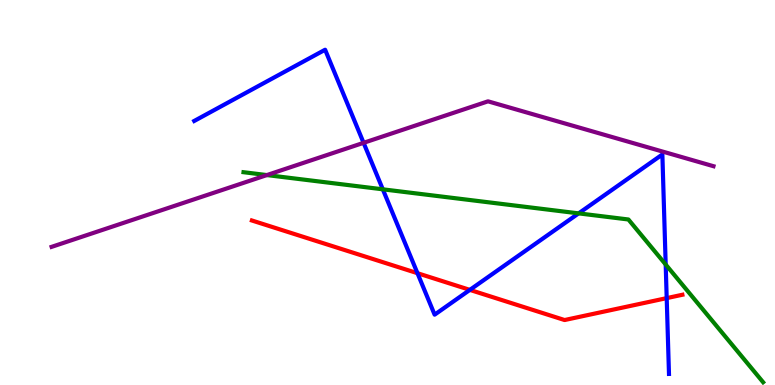[{'lines': ['blue', 'red'], 'intersections': [{'x': 5.39, 'y': 2.9}, {'x': 6.06, 'y': 2.47}, {'x': 8.6, 'y': 2.26}]}, {'lines': ['green', 'red'], 'intersections': []}, {'lines': ['purple', 'red'], 'intersections': []}, {'lines': ['blue', 'green'], 'intersections': [{'x': 4.94, 'y': 5.08}, {'x': 7.47, 'y': 4.46}, {'x': 8.59, 'y': 3.13}]}, {'lines': ['blue', 'purple'], 'intersections': [{'x': 4.69, 'y': 6.29}]}, {'lines': ['green', 'purple'], 'intersections': [{'x': 3.44, 'y': 5.45}]}]